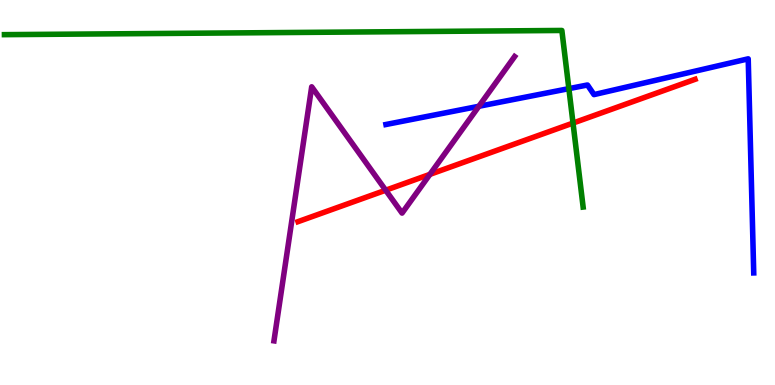[{'lines': ['blue', 'red'], 'intersections': []}, {'lines': ['green', 'red'], 'intersections': [{'x': 7.39, 'y': 6.8}]}, {'lines': ['purple', 'red'], 'intersections': [{'x': 4.98, 'y': 5.06}, {'x': 5.55, 'y': 5.47}]}, {'lines': ['blue', 'green'], 'intersections': [{'x': 7.34, 'y': 7.7}]}, {'lines': ['blue', 'purple'], 'intersections': [{'x': 6.18, 'y': 7.24}]}, {'lines': ['green', 'purple'], 'intersections': []}]